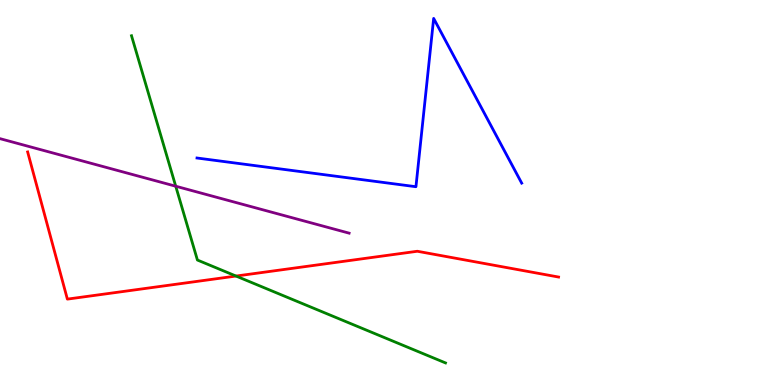[{'lines': ['blue', 'red'], 'intersections': []}, {'lines': ['green', 'red'], 'intersections': [{'x': 3.05, 'y': 2.83}]}, {'lines': ['purple', 'red'], 'intersections': []}, {'lines': ['blue', 'green'], 'intersections': []}, {'lines': ['blue', 'purple'], 'intersections': []}, {'lines': ['green', 'purple'], 'intersections': [{'x': 2.27, 'y': 5.16}]}]